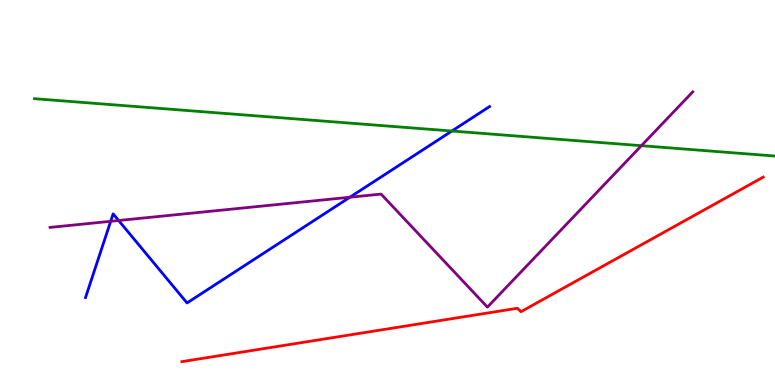[{'lines': ['blue', 'red'], 'intersections': []}, {'lines': ['green', 'red'], 'intersections': []}, {'lines': ['purple', 'red'], 'intersections': []}, {'lines': ['blue', 'green'], 'intersections': [{'x': 5.83, 'y': 6.6}]}, {'lines': ['blue', 'purple'], 'intersections': [{'x': 1.43, 'y': 4.25}, {'x': 1.53, 'y': 4.27}, {'x': 4.51, 'y': 4.88}]}, {'lines': ['green', 'purple'], 'intersections': [{'x': 8.28, 'y': 6.22}]}]